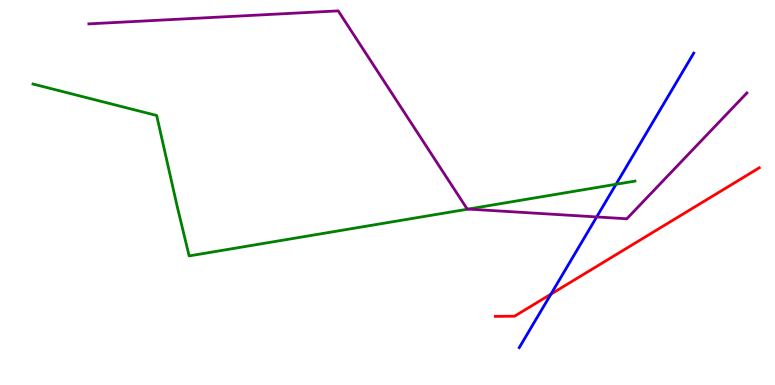[{'lines': ['blue', 'red'], 'intersections': [{'x': 7.11, 'y': 2.36}]}, {'lines': ['green', 'red'], 'intersections': []}, {'lines': ['purple', 'red'], 'intersections': []}, {'lines': ['blue', 'green'], 'intersections': [{'x': 7.95, 'y': 5.21}]}, {'lines': ['blue', 'purple'], 'intersections': [{'x': 7.7, 'y': 4.37}]}, {'lines': ['green', 'purple'], 'intersections': [{'x': 6.04, 'y': 4.57}]}]